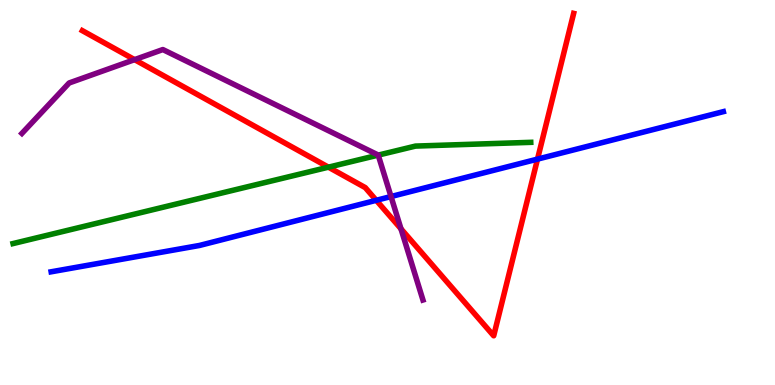[{'lines': ['blue', 'red'], 'intersections': [{'x': 4.86, 'y': 4.8}, {'x': 6.94, 'y': 5.87}]}, {'lines': ['green', 'red'], 'intersections': [{'x': 4.24, 'y': 5.66}]}, {'lines': ['purple', 'red'], 'intersections': [{'x': 1.74, 'y': 8.45}, {'x': 5.17, 'y': 4.06}]}, {'lines': ['blue', 'green'], 'intersections': []}, {'lines': ['blue', 'purple'], 'intersections': [{'x': 5.05, 'y': 4.9}]}, {'lines': ['green', 'purple'], 'intersections': [{'x': 4.88, 'y': 5.97}]}]